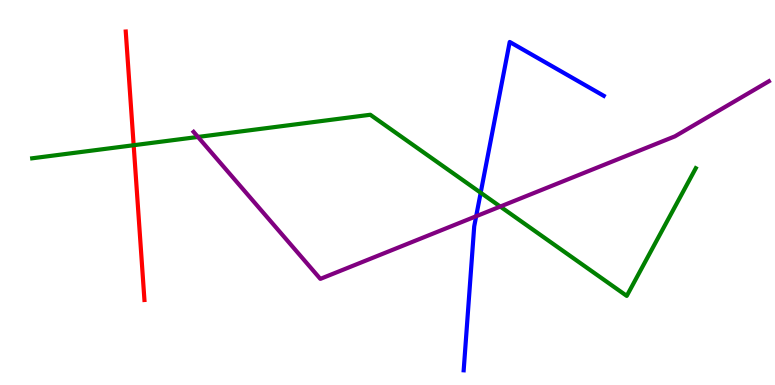[{'lines': ['blue', 'red'], 'intersections': []}, {'lines': ['green', 'red'], 'intersections': [{'x': 1.72, 'y': 6.23}]}, {'lines': ['purple', 'red'], 'intersections': []}, {'lines': ['blue', 'green'], 'intersections': [{'x': 6.2, 'y': 4.99}]}, {'lines': ['blue', 'purple'], 'intersections': [{'x': 6.14, 'y': 4.38}]}, {'lines': ['green', 'purple'], 'intersections': [{'x': 2.55, 'y': 6.44}, {'x': 6.45, 'y': 4.63}]}]